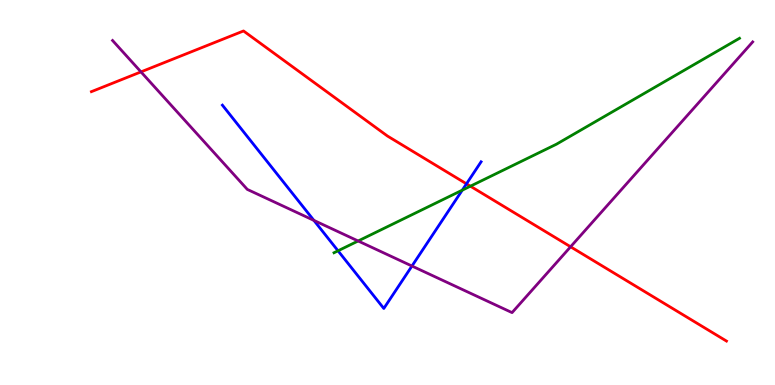[{'lines': ['blue', 'red'], 'intersections': [{'x': 6.02, 'y': 5.23}]}, {'lines': ['green', 'red'], 'intersections': [{'x': 6.07, 'y': 5.16}]}, {'lines': ['purple', 'red'], 'intersections': [{'x': 1.82, 'y': 8.13}, {'x': 7.36, 'y': 3.59}]}, {'lines': ['blue', 'green'], 'intersections': [{'x': 4.36, 'y': 3.49}, {'x': 5.96, 'y': 5.06}]}, {'lines': ['blue', 'purple'], 'intersections': [{'x': 4.05, 'y': 4.28}, {'x': 5.32, 'y': 3.09}]}, {'lines': ['green', 'purple'], 'intersections': [{'x': 4.62, 'y': 3.74}]}]